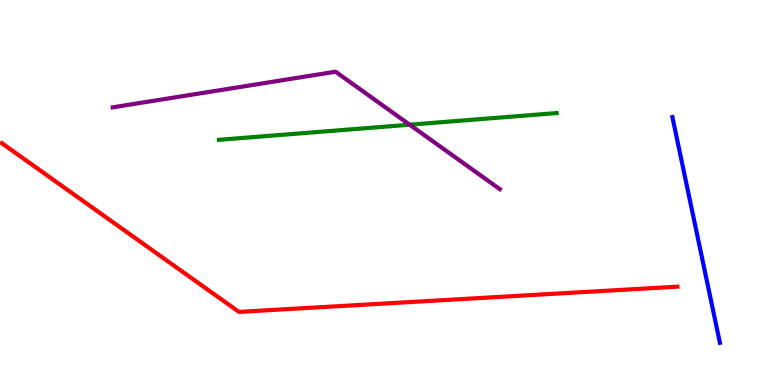[{'lines': ['blue', 'red'], 'intersections': []}, {'lines': ['green', 'red'], 'intersections': []}, {'lines': ['purple', 'red'], 'intersections': []}, {'lines': ['blue', 'green'], 'intersections': []}, {'lines': ['blue', 'purple'], 'intersections': []}, {'lines': ['green', 'purple'], 'intersections': [{'x': 5.29, 'y': 6.76}]}]